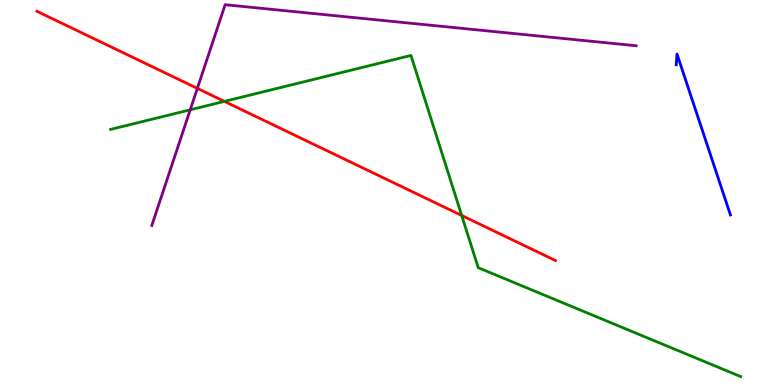[{'lines': ['blue', 'red'], 'intersections': []}, {'lines': ['green', 'red'], 'intersections': [{'x': 2.9, 'y': 7.37}, {'x': 5.96, 'y': 4.4}]}, {'lines': ['purple', 'red'], 'intersections': [{'x': 2.55, 'y': 7.7}]}, {'lines': ['blue', 'green'], 'intersections': []}, {'lines': ['blue', 'purple'], 'intersections': []}, {'lines': ['green', 'purple'], 'intersections': [{'x': 2.45, 'y': 7.15}]}]